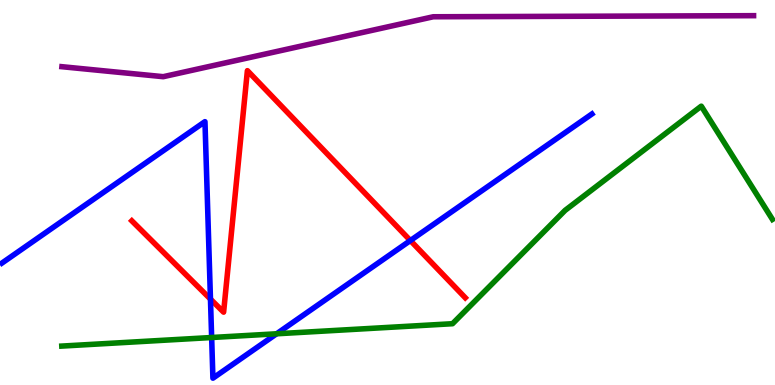[{'lines': ['blue', 'red'], 'intersections': [{'x': 2.72, 'y': 2.23}, {'x': 5.3, 'y': 3.75}]}, {'lines': ['green', 'red'], 'intersections': []}, {'lines': ['purple', 'red'], 'intersections': []}, {'lines': ['blue', 'green'], 'intersections': [{'x': 2.73, 'y': 1.23}, {'x': 3.57, 'y': 1.33}]}, {'lines': ['blue', 'purple'], 'intersections': []}, {'lines': ['green', 'purple'], 'intersections': []}]